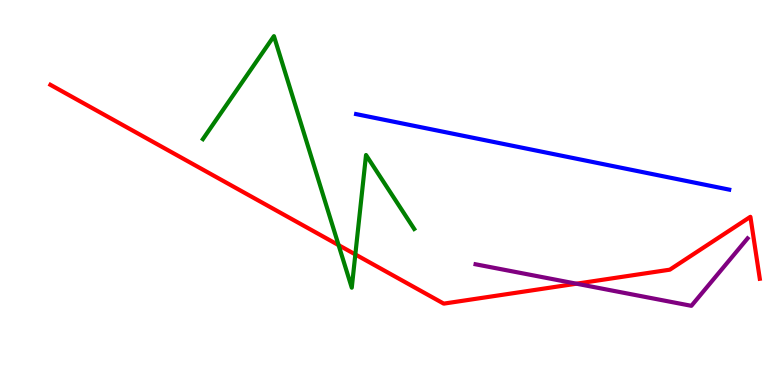[{'lines': ['blue', 'red'], 'intersections': []}, {'lines': ['green', 'red'], 'intersections': [{'x': 4.37, 'y': 3.63}, {'x': 4.59, 'y': 3.39}]}, {'lines': ['purple', 'red'], 'intersections': [{'x': 7.44, 'y': 2.63}]}, {'lines': ['blue', 'green'], 'intersections': []}, {'lines': ['blue', 'purple'], 'intersections': []}, {'lines': ['green', 'purple'], 'intersections': []}]